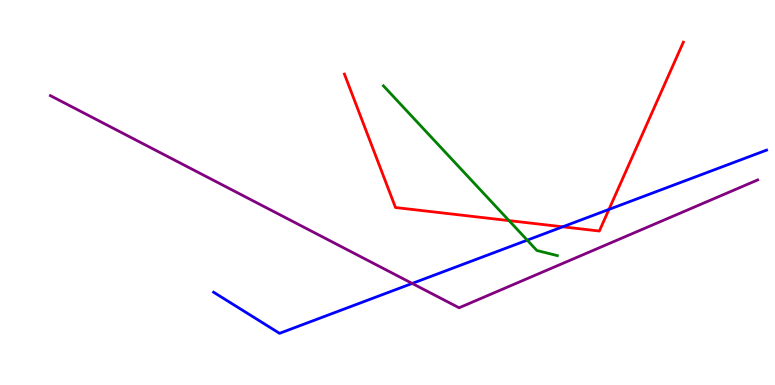[{'lines': ['blue', 'red'], 'intersections': [{'x': 7.26, 'y': 4.11}, {'x': 7.86, 'y': 4.56}]}, {'lines': ['green', 'red'], 'intersections': [{'x': 6.57, 'y': 4.27}]}, {'lines': ['purple', 'red'], 'intersections': []}, {'lines': ['blue', 'green'], 'intersections': [{'x': 6.8, 'y': 3.76}]}, {'lines': ['blue', 'purple'], 'intersections': [{'x': 5.32, 'y': 2.64}]}, {'lines': ['green', 'purple'], 'intersections': []}]